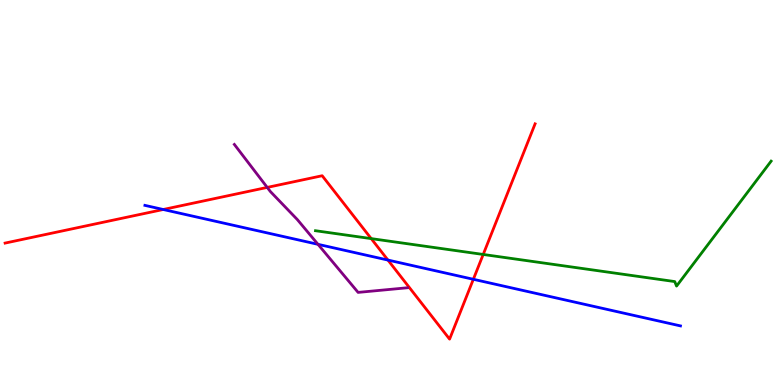[{'lines': ['blue', 'red'], 'intersections': [{'x': 2.11, 'y': 4.56}, {'x': 5.01, 'y': 3.24}, {'x': 6.11, 'y': 2.75}]}, {'lines': ['green', 'red'], 'intersections': [{'x': 4.79, 'y': 3.8}, {'x': 6.23, 'y': 3.39}]}, {'lines': ['purple', 'red'], 'intersections': [{'x': 3.45, 'y': 5.13}]}, {'lines': ['blue', 'green'], 'intersections': []}, {'lines': ['blue', 'purple'], 'intersections': [{'x': 4.1, 'y': 3.65}]}, {'lines': ['green', 'purple'], 'intersections': []}]